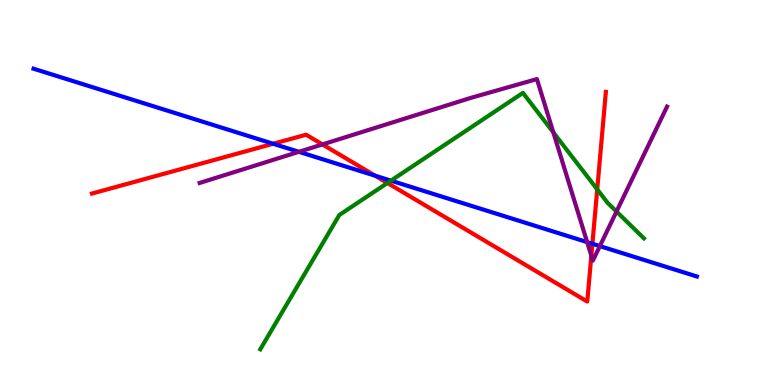[{'lines': ['blue', 'red'], 'intersections': [{'x': 3.52, 'y': 6.27}, {'x': 4.84, 'y': 5.44}, {'x': 7.64, 'y': 3.67}]}, {'lines': ['green', 'red'], 'intersections': [{'x': 5.0, 'y': 5.25}, {'x': 7.71, 'y': 5.08}]}, {'lines': ['purple', 'red'], 'intersections': [{'x': 4.16, 'y': 6.25}, {'x': 7.63, 'y': 3.36}]}, {'lines': ['blue', 'green'], 'intersections': [{'x': 5.04, 'y': 5.31}]}, {'lines': ['blue', 'purple'], 'intersections': [{'x': 3.86, 'y': 6.06}, {'x': 7.58, 'y': 3.71}, {'x': 7.74, 'y': 3.61}]}, {'lines': ['green', 'purple'], 'intersections': [{'x': 7.14, 'y': 6.56}, {'x': 7.95, 'y': 4.51}]}]